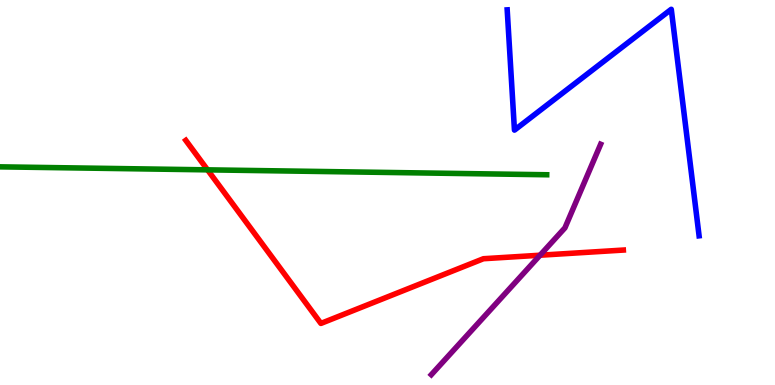[{'lines': ['blue', 'red'], 'intersections': []}, {'lines': ['green', 'red'], 'intersections': [{'x': 2.68, 'y': 5.59}]}, {'lines': ['purple', 'red'], 'intersections': [{'x': 6.97, 'y': 3.37}]}, {'lines': ['blue', 'green'], 'intersections': []}, {'lines': ['blue', 'purple'], 'intersections': []}, {'lines': ['green', 'purple'], 'intersections': []}]